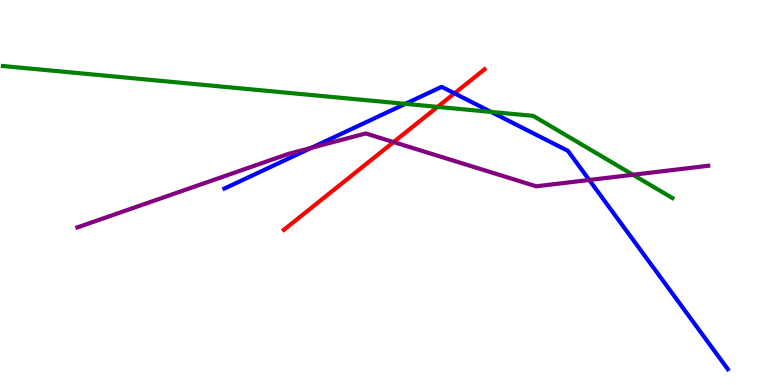[{'lines': ['blue', 'red'], 'intersections': [{'x': 5.86, 'y': 7.58}]}, {'lines': ['green', 'red'], 'intersections': [{'x': 5.65, 'y': 7.22}]}, {'lines': ['purple', 'red'], 'intersections': [{'x': 5.08, 'y': 6.31}]}, {'lines': ['blue', 'green'], 'intersections': [{'x': 5.23, 'y': 7.3}, {'x': 6.34, 'y': 7.09}]}, {'lines': ['blue', 'purple'], 'intersections': [{'x': 4.02, 'y': 6.16}, {'x': 7.6, 'y': 5.33}]}, {'lines': ['green', 'purple'], 'intersections': [{'x': 8.17, 'y': 5.46}]}]